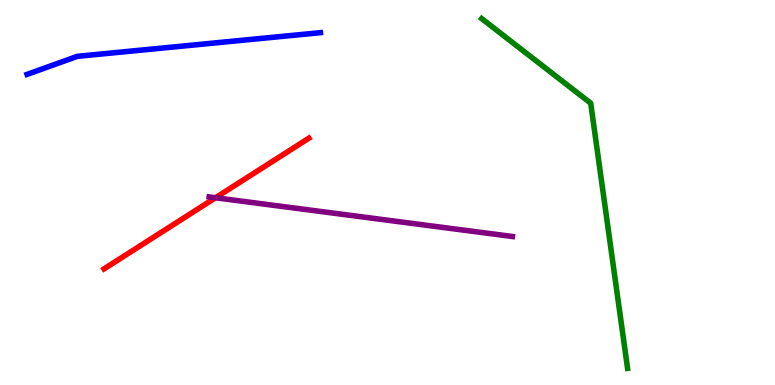[{'lines': ['blue', 'red'], 'intersections': []}, {'lines': ['green', 'red'], 'intersections': []}, {'lines': ['purple', 'red'], 'intersections': [{'x': 2.78, 'y': 4.86}]}, {'lines': ['blue', 'green'], 'intersections': []}, {'lines': ['blue', 'purple'], 'intersections': []}, {'lines': ['green', 'purple'], 'intersections': []}]